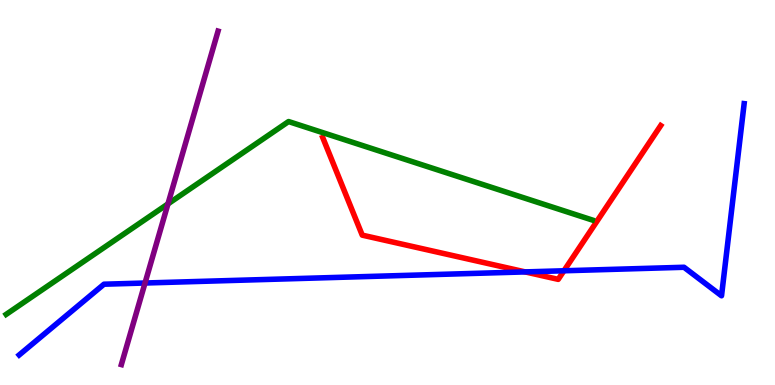[{'lines': ['blue', 'red'], 'intersections': [{'x': 6.78, 'y': 2.94}, {'x': 7.28, 'y': 2.97}]}, {'lines': ['green', 'red'], 'intersections': []}, {'lines': ['purple', 'red'], 'intersections': []}, {'lines': ['blue', 'green'], 'intersections': []}, {'lines': ['blue', 'purple'], 'intersections': [{'x': 1.87, 'y': 2.65}]}, {'lines': ['green', 'purple'], 'intersections': [{'x': 2.17, 'y': 4.7}]}]